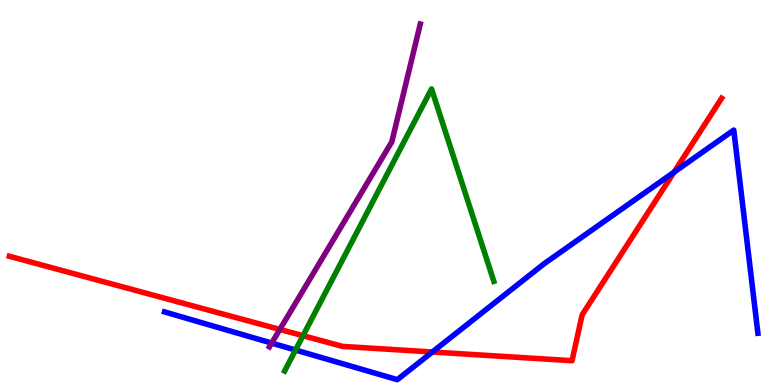[{'lines': ['blue', 'red'], 'intersections': [{'x': 5.58, 'y': 0.857}, {'x': 8.7, 'y': 5.53}]}, {'lines': ['green', 'red'], 'intersections': [{'x': 3.91, 'y': 1.28}]}, {'lines': ['purple', 'red'], 'intersections': [{'x': 3.61, 'y': 1.44}]}, {'lines': ['blue', 'green'], 'intersections': [{'x': 3.81, 'y': 0.908}]}, {'lines': ['blue', 'purple'], 'intersections': [{'x': 3.51, 'y': 1.09}]}, {'lines': ['green', 'purple'], 'intersections': []}]